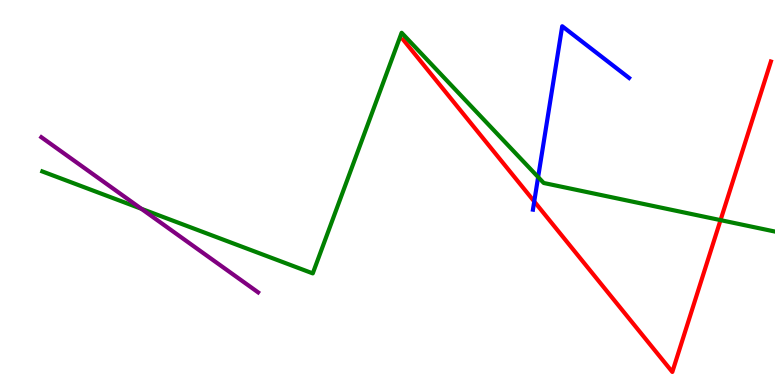[{'lines': ['blue', 'red'], 'intersections': [{'x': 6.89, 'y': 4.77}]}, {'lines': ['green', 'red'], 'intersections': [{'x': 9.3, 'y': 4.28}]}, {'lines': ['purple', 'red'], 'intersections': []}, {'lines': ['blue', 'green'], 'intersections': [{'x': 6.94, 'y': 5.4}]}, {'lines': ['blue', 'purple'], 'intersections': []}, {'lines': ['green', 'purple'], 'intersections': [{'x': 1.82, 'y': 4.58}]}]